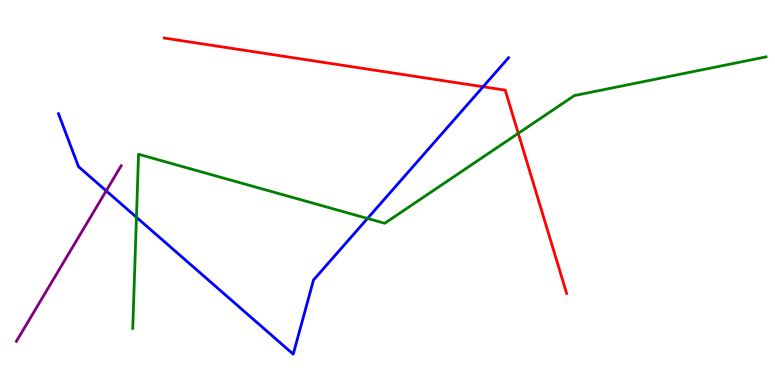[{'lines': ['blue', 'red'], 'intersections': [{'x': 6.23, 'y': 7.75}]}, {'lines': ['green', 'red'], 'intersections': [{'x': 6.69, 'y': 6.54}]}, {'lines': ['purple', 'red'], 'intersections': []}, {'lines': ['blue', 'green'], 'intersections': [{'x': 1.76, 'y': 4.36}, {'x': 4.74, 'y': 4.33}]}, {'lines': ['blue', 'purple'], 'intersections': [{'x': 1.37, 'y': 5.04}]}, {'lines': ['green', 'purple'], 'intersections': []}]